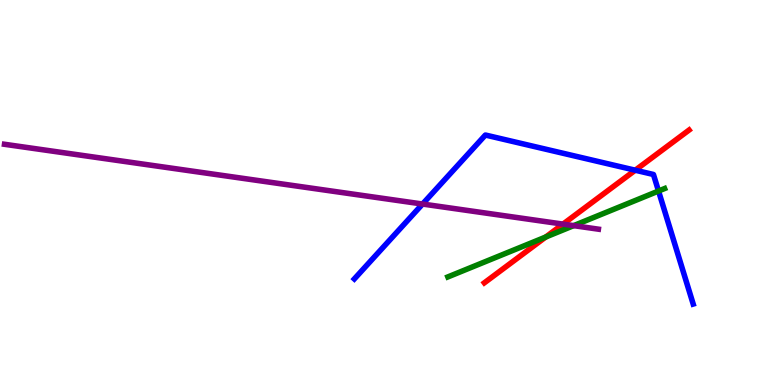[{'lines': ['blue', 'red'], 'intersections': [{'x': 8.2, 'y': 5.58}]}, {'lines': ['green', 'red'], 'intersections': [{'x': 7.04, 'y': 3.84}]}, {'lines': ['purple', 'red'], 'intersections': [{'x': 7.26, 'y': 4.18}]}, {'lines': ['blue', 'green'], 'intersections': [{'x': 8.5, 'y': 5.04}]}, {'lines': ['blue', 'purple'], 'intersections': [{'x': 5.45, 'y': 4.7}]}, {'lines': ['green', 'purple'], 'intersections': [{'x': 7.4, 'y': 4.14}]}]